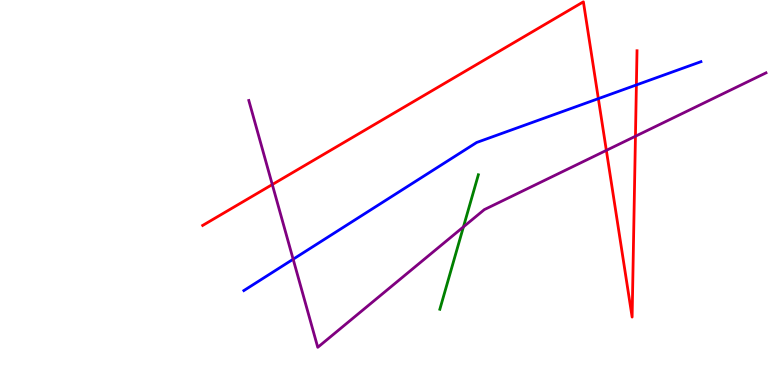[{'lines': ['blue', 'red'], 'intersections': [{'x': 7.72, 'y': 7.44}, {'x': 8.21, 'y': 7.79}]}, {'lines': ['green', 'red'], 'intersections': []}, {'lines': ['purple', 'red'], 'intersections': [{'x': 3.51, 'y': 5.21}, {'x': 7.82, 'y': 6.09}, {'x': 8.2, 'y': 6.46}]}, {'lines': ['blue', 'green'], 'intersections': []}, {'lines': ['blue', 'purple'], 'intersections': [{'x': 3.78, 'y': 3.27}]}, {'lines': ['green', 'purple'], 'intersections': [{'x': 5.98, 'y': 4.11}]}]